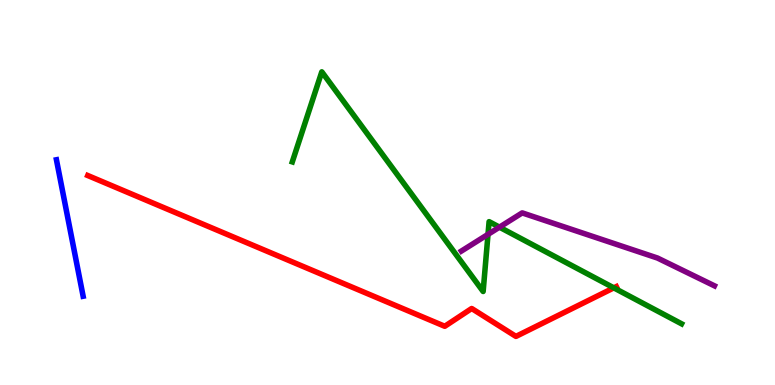[{'lines': ['blue', 'red'], 'intersections': []}, {'lines': ['green', 'red'], 'intersections': [{'x': 7.92, 'y': 2.52}]}, {'lines': ['purple', 'red'], 'intersections': []}, {'lines': ['blue', 'green'], 'intersections': []}, {'lines': ['blue', 'purple'], 'intersections': []}, {'lines': ['green', 'purple'], 'intersections': [{'x': 6.3, 'y': 3.91}, {'x': 6.44, 'y': 4.1}]}]